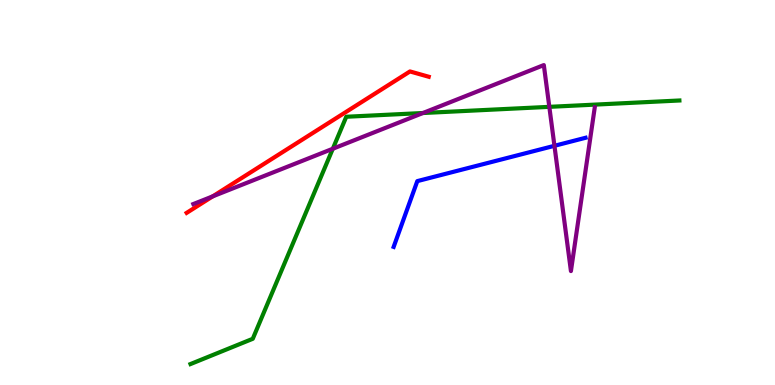[{'lines': ['blue', 'red'], 'intersections': []}, {'lines': ['green', 'red'], 'intersections': []}, {'lines': ['purple', 'red'], 'intersections': [{'x': 2.74, 'y': 4.9}]}, {'lines': ['blue', 'green'], 'intersections': []}, {'lines': ['blue', 'purple'], 'intersections': [{'x': 7.15, 'y': 6.21}]}, {'lines': ['green', 'purple'], 'intersections': [{'x': 4.29, 'y': 6.14}, {'x': 5.46, 'y': 7.06}, {'x': 7.09, 'y': 7.22}]}]